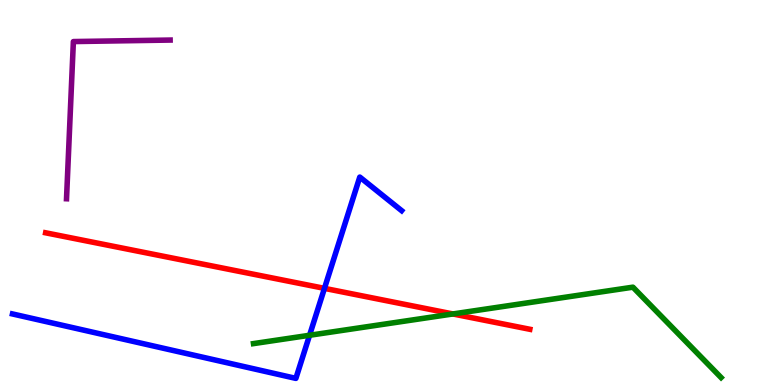[{'lines': ['blue', 'red'], 'intersections': [{'x': 4.19, 'y': 2.51}]}, {'lines': ['green', 'red'], 'intersections': [{'x': 5.84, 'y': 1.85}]}, {'lines': ['purple', 'red'], 'intersections': []}, {'lines': ['blue', 'green'], 'intersections': [{'x': 3.99, 'y': 1.29}]}, {'lines': ['blue', 'purple'], 'intersections': []}, {'lines': ['green', 'purple'], 'intersections': []}]